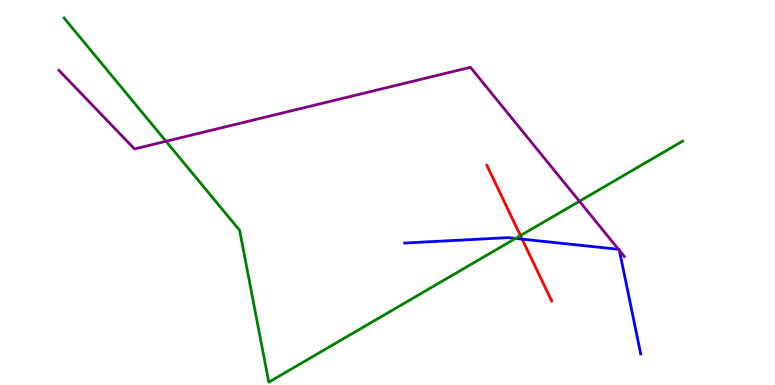[{'lines': ['blue', 'red'], 'intersections': [{'x': 6.74, 'y': 3.79}]}, {'lines': ['green', 'red'], 'intersections': [{'x': 6.72, 'y': 3.88}]}, {'lines': ['purple', 'red'], 'intersections': []}, {'lines': ['blue', 'green'], 'intersections': [{'x': 6.65, 'y': 3.81}]}, {'lines': ['blue', 'purple'], 'intersections': [{'x': 7.98, 'y': 3.52}, {'x': 7.99, 'y': 3.5}]}, {'lines': ['green', 'purple'], 'intersections': [{'x': 2.14, 'y': 6.33}, {'x': 7.48, 'y': 4.77}]}]